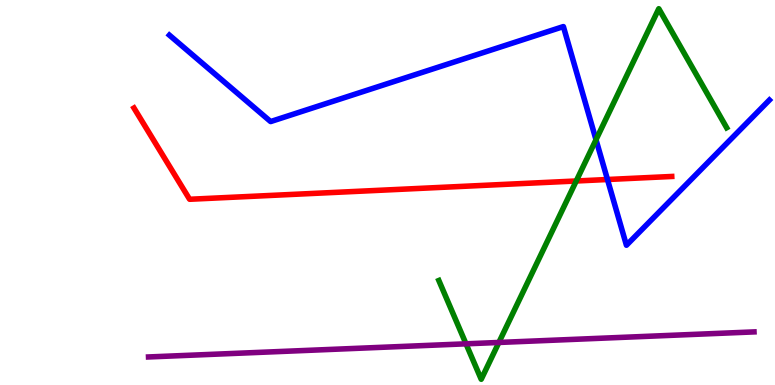[{'lines': ['blue', 'red'], 'intersections': [{'x': 7.84, 'y': 5.34}]}, {'lines': ['green', 'red'], 'intersections': [{'x': 7.44, 'y': 5.3}]}, {'lines': ['purple', 'red'], 'intersections': []}, {'lines': ['blue', 'green'], 'intersections': [{'x': 7.69, 'y': 6.37}]}, {'lines': ['blue', 'purple'], 'intersections': []}, {'lines': ['green', 'purple'], 'intersections': [{'x': 6.01, 'y': 1.07}, {'x': 6.44, 'y': 1.1}]}]